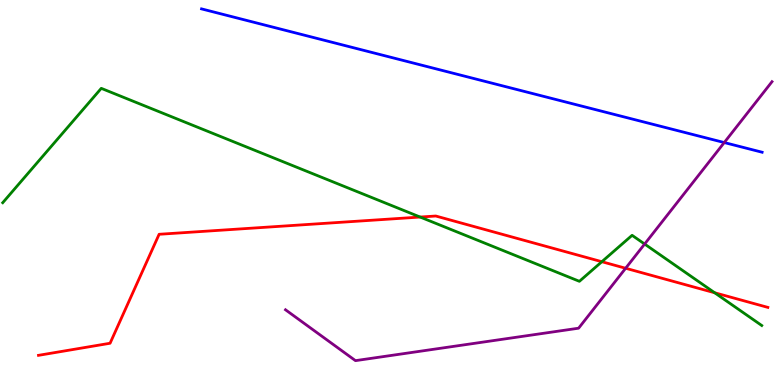[{'lines': ['blue', 'red'], 'intersections': []}, {'lines': ['green', 'red'], 'intersections': [{'x': 5.42, 'y': 4.36}, {'x': 7.77, 'y': 3.2}, {'x': 9.22, 'y': 2.4}]}, {'lines': ['purple', 'red'], 'intersections': [{'x': 8.07, 'y': 3.03}]}, {'lines': ['blue', 'green'], 'intersections': []}, {'lines': ['blue', 'purple'], 'intersections': [{'x': 9.35, 'y': 6.3}]}, {'lines': ['green', 'purple'], 'intersections': [{'x': 8.32, 'y': 3.66}]}]